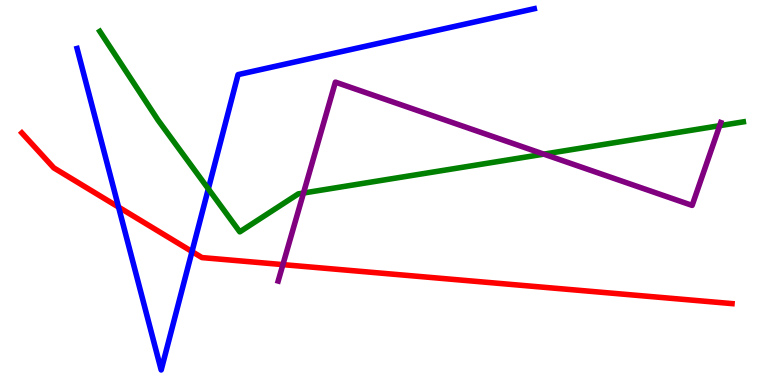[{'lines': ['blue', 'red'], 'intersections': [{'x': 1.53, 'y': 4.62}, {'x': 2.48, 'y': 3.47}]}, {'lines': ['green', 'red'], 'intersections': []}, {'lines': ['purple', 'red'], 'intersections': [{'x': 3.65, 'y': 3.13}]}, {'lines': ['blue', 'green'], 'intersections': [{'x': 2.69, 'y': 5.09}]}, {'lines': ['blue', 'purple'], 'intersections': []}, {'lines': ['green', 'purple'], 'intersections': [{'x': 3.92, 'y': 4.99}, {'x': 7.02, 'y': 6.0}, {'x': 9.29, 'y': 6.74}]}]